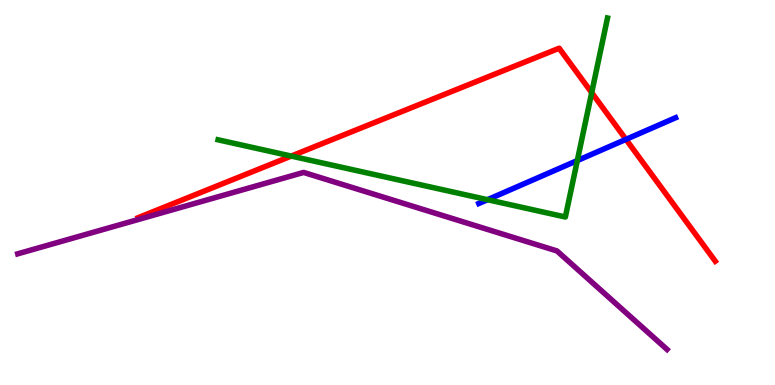[{'lines': ['blue', 'red'], 'intersections': [{'x': 8.08, 'y': 6.38}]}, {'lines': ['green', 'red'], 'intersections': [{'x': 3.76, 'y': 5.95}, {'x': 7.63, 'y': 7.59}]}, {'lines': ['purple', 'red'], 'intersections': []}, {'lines': ['blue', 'green'], 'intersections': [{'x': 6.29, 'y': 4.81}, {'x': 7.45, 'y': 5.83}]}, {'lines': ['blue', 'purple'], 'intersections': []}, {'lines': ['green', 'purple'], 'intersections': []}]